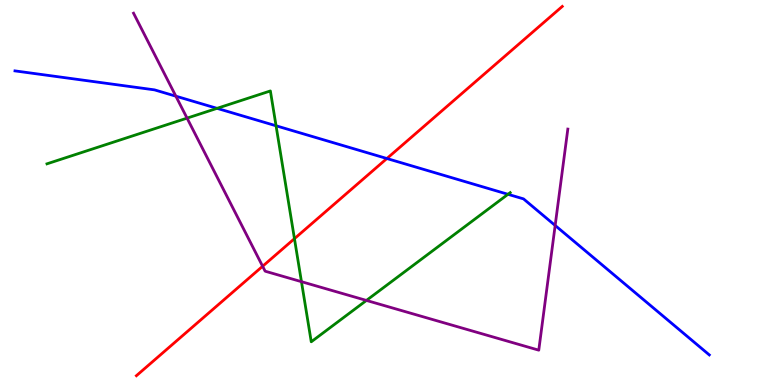[{'lines': ['blue', 'red'], 'intersections': [{'x': 4.99, 'y': 5.88}]}, {'lines': ['green', 'red'], 'intersections': [{'x': 3.8, 'y': 3.8}]}, {'lines': ['purple', 'red'], 'intersections': [{'x': 3.39, 'y': 3.08}]}, {'lines': ['blue', 'green'], 'intersections': [{'x': 2.8, 'y': 7.19}, {'x': 3.56, 'y': 6.73}, {'x': 6.55, 'y': 4.95}]}, {'lines': ['blue', 'purple'], 'intersections': [{'x': 2.27, 'y': 7.5}, {'x': 7.16, 'y': 4.14}]}, {'lines': ['green', 'purple'], 'intersections': [{'x': 2.41, 'y': 6.93}, {'x': 3.89, 'y': 2.68}, {'x': 4.73, 'y': 2.2}]}]